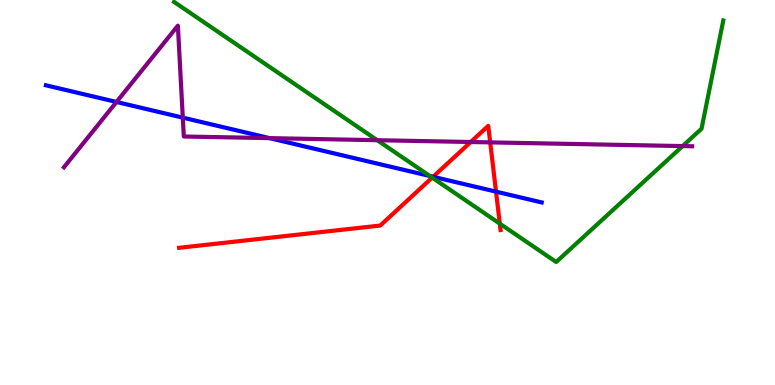[{'lines': ['blue', 'red'], 'intersections': [{'x': 5.59, 'y': 5.41}, {'x': 6.4, 'y': 5.02}]}, {'lines': ['green', 'red'], 'intersections': [{'x': 5.58, 'y': 5.39}, {'x': 6.45, 'y': 4.19}]}, {'lines': ['purple', 'red'], 'intersections': [{'x': 6.07, 'y': 6.31}, {'x': 6.33, 'y': 6.3}]}, {'lines': ['blue', 'green'], 'intersections': [{'x': 5.55, 'y': 5.43}]}, {'lines': ['blue', 'purple'], 'intersections': [{'x': 1.5, 'y': 7.35}, {'x': 2.36, 'y': 6.94}, {'x': 3.48, 'y': 6.41}]}, {'lines': ['green', 'purple'], 'intersections': [{'x': 4.87, 'y': 6.36}, {'x': 8.81, 'y': 6.21}]}]